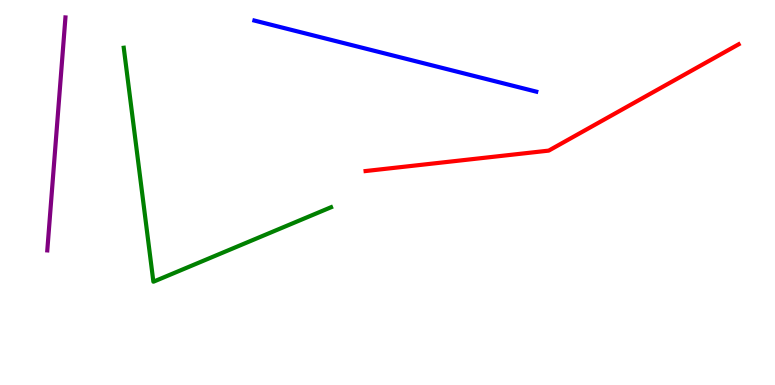[{'lines': ['blue', 'red'], 'intersections': []}, {'lines': ['green', 'red'], 'intersections': []}, {'lines': ['purple', 'red'], 'intersections': []}, {'lines': ['blue', 'green'], 'intersections': []}, {'lines': ['blue', 'purple'], 'intersections': []}, {'lines': ['green', 'purple'], 'intersections': []}]